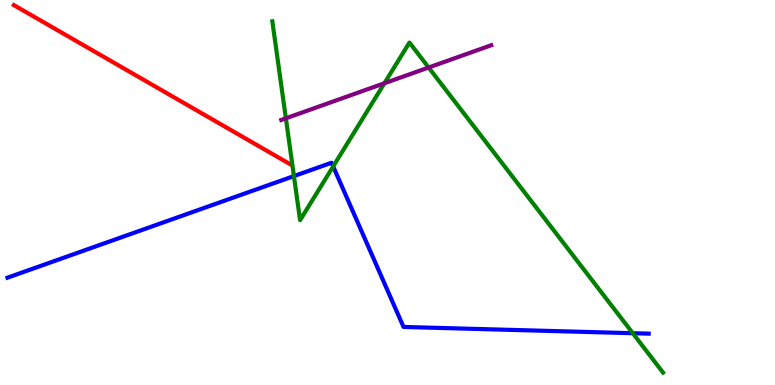[{'lines': ['blue', 'red'], 'intersections': []}, {'lines': ['green', 'red'], 'intersections': []}, {'lines': ['purple', 'red'], 'intersections': []}, {'lines': ['blue', 'green'], 'intersections': [{'x': 3.79, 'y': 5.43}, {'x': 4.3, 'y': 5.68}, {'x': 8.17, 'y': 1.35}]}, {'lines': ['blue', 'purple'], 'intersections': []}, {'lines': ['green', 'purple'], 'intersections': [{'x': 3.69, 'y': 6.93}, {'x': 4.96, 'y': 7.84}, {'x': 5.53, 'y': 8.25}]}]